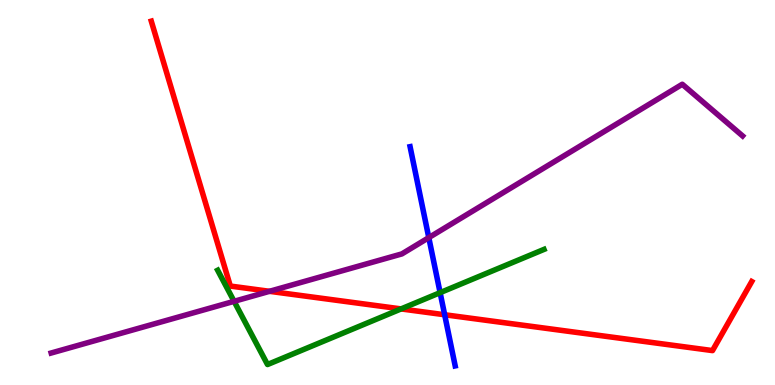[{'lines': ['blue', 'red'], 'intersections': [{'x': 5.74, 'y': 1.82}]}, {'lines': ['green', 'red'], 'intersections': [{'x': 5.18, 'y': 1.98}]}, {'lines': ['purple', 'red'], 'intersections': [{'x': 3.48, 'y': 2.43}]}, {'lines': ['blue', 'green'], 'intersections': [{'x': 5.68, 'y': 2.4}]}, {'lines': ['blue', 'purple'], 'intersections': [{'x': 5.53, 'y': 3.83}]}, {'lines': ['green', 'purple'], 'intersections': [{'x': 3.02, 'y': 2.17}]}]